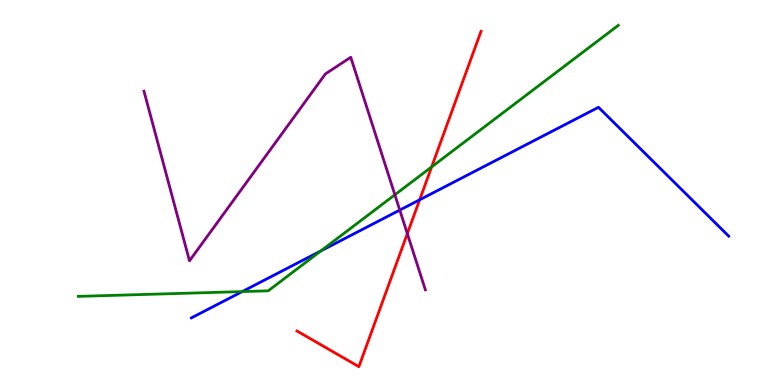[{'lines': ['blue', 'red'], 'intersections': [{'x': 5.41, 'y': 4.81}]}, {'lines': ['green', 'red'], 'intersections': [{'x': 5.57, 'y': 5.67}]}, {'lines': ['purple', 'red'], 'intersections': [{'x': 5.26, 'y': 3.93}]}, {'lines': ['blue', 'green'], 'intersections': [{'x': 3.13, 'y': 2.43}, {'x': 4.14, 'y': 3.48}]}, {'lines': ['blue', 'purple'], 'intersections': [{'x': 5.16, 'y': 4.54}]}, {'lines': ['green', 'purple'], 'intersections': [{'x': 5.1, 'y': 4.94}]}]